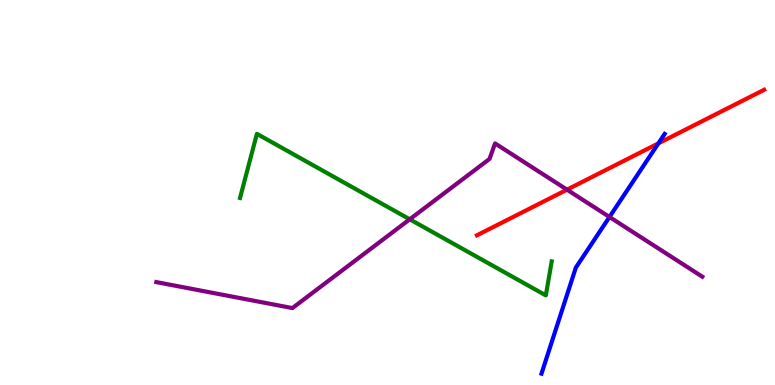[{'lines': ['blue', 'red'], 'intersections': [{'x': 8.5, 'y': 6.28}]}, {'lines': ['green', 'red'], 'intersections': []}, {'lines': ['purple', 'red'], 'intersections': [{'x': 7.32, 'y': 5.07}]}, {'lines': ['blue', 'green'], 'intersections': []}, {'lines': ['blue', 'purple'], 'intersections': [{'x': 7.86, 'y': 4.36}]}, {'lines': ['green', 'purple'], 'intersections': [{'x': 5.29, 'y': 4.3}]}]